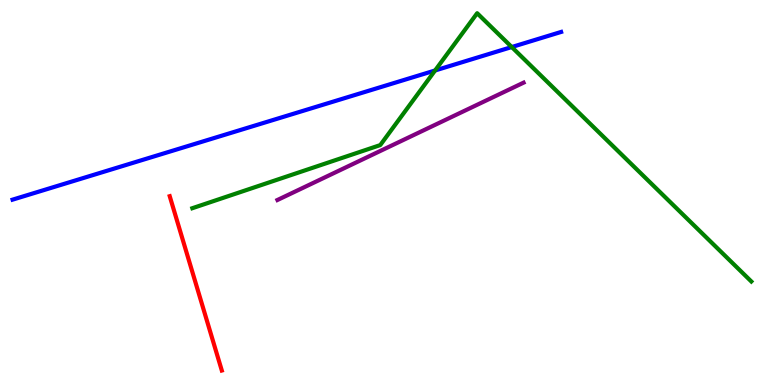[{'lines': ['blue', 'red'], 'intersections': []}, {'lines': ['green', 'red'], 'intersections': []}, {'lines': ['purple', 'red'], 'intersections': []}, {'lines': ['blue', 'green'], 'intersections': [{'x': 5.61, 'y': 8.17}, {'x': 6.6, 'y': 8.78}]}, {'lines': ['blue', 'purple'], 'intersections': []}, {'lines': ['green', 'purple'], 'intersections': []}]